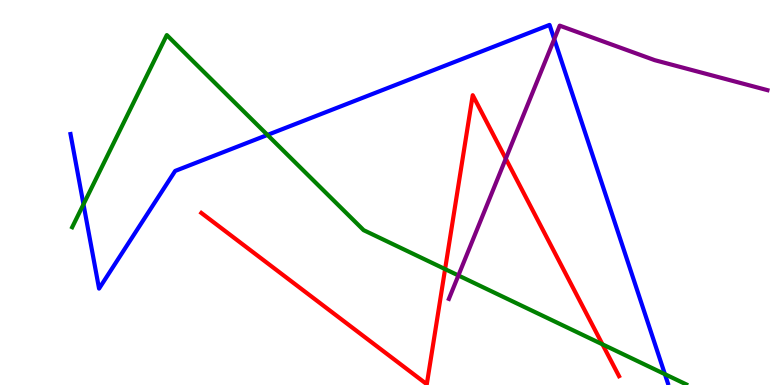[{'lines': ['blue', 'red'], 'intersections': []}, {'lines': ['green', 'red'], 'intersections': [{'x': 5.74, 'y': 3.01}, {'x': 7.77, 'y': 1.06}]}, {'lines': ['purple', 'red'], 'intersections': [{'x': 6.53, 'y': 5.88}]}, {'lines': ['blue', 'green'], 'intersections': [{'x': 1.08, 'y': 4.69}, {'x': 3.45, 'y': 6.5}, {'x': 8.58, 'y': 0.281}]}, {'lines': ['blue', 'purple'], 'intersections': [{'x': 7.15, 'y': 8.98}]}, {'lines': ['green', 'purple'], 'intersections': [{'x': 5.91, 'y': 2.85}]}]